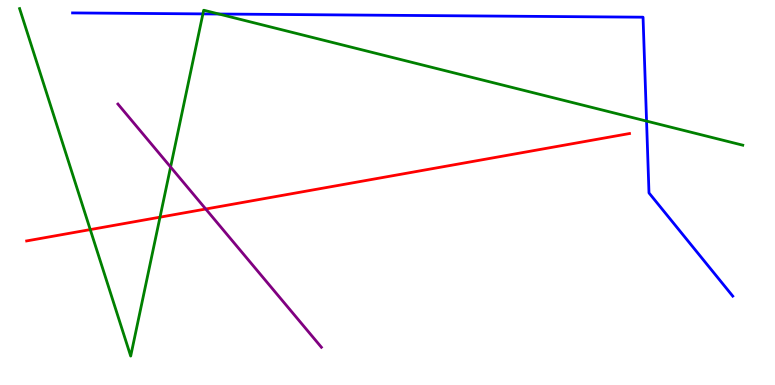[{'lines': ['blue', 'red'], 'intersections': []}, {'lines': ['green', 'red'], 'intersections': [{'x': 1.16, 'y': 4.04}, {'x': 2.06, 'y': 4.36}]}, {'lines': ['purple', 'red'], 'intersections': [{'x': 2.65, 'y': 4.57}]}, {'lines': ['blue', 'green'], 'intersections': [{'x': 2.62, 'y': 9.64}, {'x': 2.82, 'y': 9.64}, {'x': 8.34, 'y': 6.85}]}, {'lines': ['blue', 'purple'], 'intersections': []}, {'lines': ['green', 'purple'], 'intersections': [{'x': 2.2, 'y': 5.66}]}]